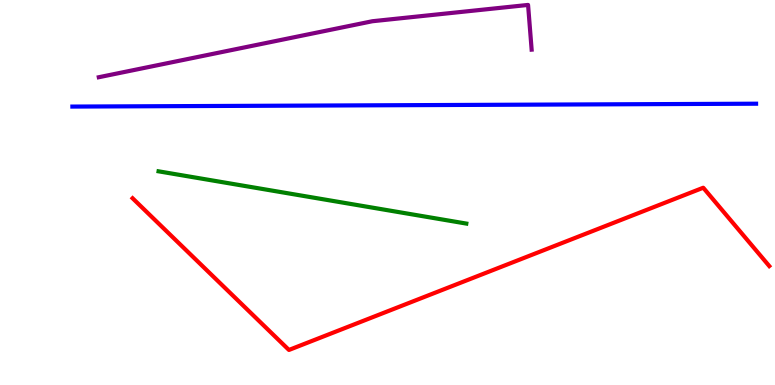[{'lines': ['blue', 'red'], 'intersections': []}, {'lines': ['green', 'red'], 'intersections': []}, {'lines': ['purple', 'red'], 'intersections': []}, {'lines': ['blue', 'green'], 'intersections': []}, {'lines': ['blue', 'purple'], 'intersections': []}, {'lines': ['green', 'purple'], 'intersections': []}]